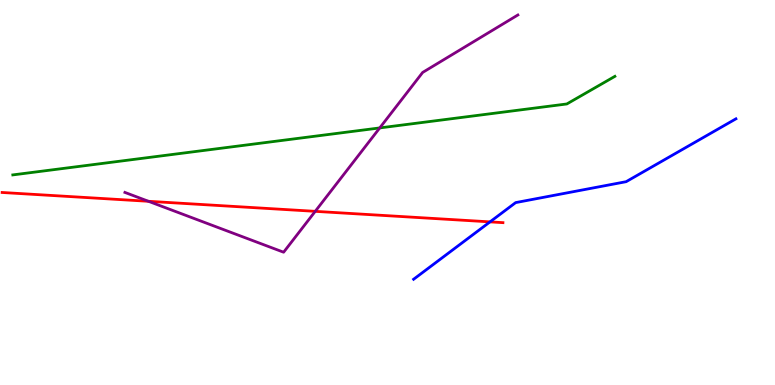[{'lines': ['blue', 'red'], 'intersections': [{'x': 6.32, 'y': 4.24}]}, {'lines': ['green', 'red'], 'intersections': []}, {'lines': ['purple', 'red'], 'intersections': [{'x': 1.92, 'y': 4.77}, {'x': 4.07, 'y': 4.51}]}, {'lines': ['blue', 'green'], 'intersections': []}, {'lines': ['blue', 'purple'], 'intersections': []}, {'lines': ['green', 'purple'], 'intersections': [{'x': 4.9, 'y': 6.68}]}]